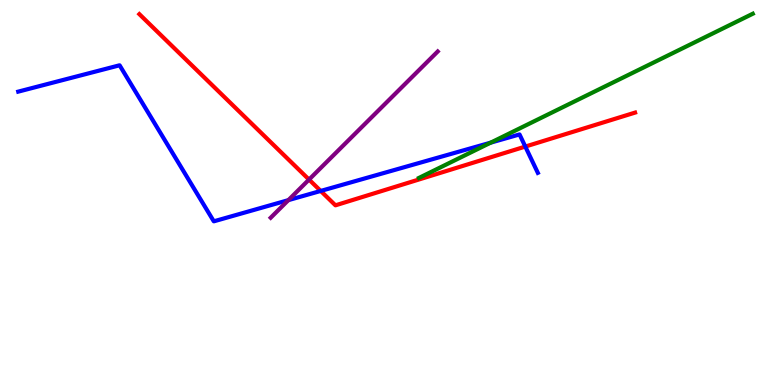[{'lines': ['blue', 'red'], 'intersections': [{'x': 4.14, 'y': 5.04}, {'x': 6.78, 'y': 6.19}]}, {'lines': ['green', 'red'], 'intersections': []}, {'lines': ['purple', 'red'], 'intersections': [{'x': 3.99, 'y': 5.34}]}, {'lines': ['blue', 'green'], 'intersections': [{'x': 6.33, 'y': 6.3}]}, {'lines': ['blue', 'purple'], 'intersections': [{'x': 3.72, 'y': 4.8}]}, {'lines': ['green', 'purple'], 'intersections': []}]